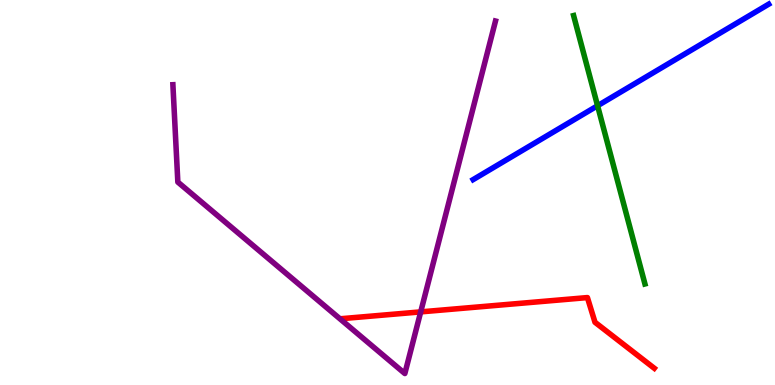[{'lines': ['blue', 'red'], 'intersections': []}, {'lines': ['green', 'red'], 'intersections': []}, {'lines': ['purple', 'red'], 'intersections': [{'x': 5.43, 'y': 1.9}]}, {'lines': ['blue', 'green'], 'intersections': [{'x': 7.71, 'y': 7.25}]}, {'lines': ['blue', 'purple'], 'intersections': []}, {'lines': ['green', 'purple'], 'intersections': []}]